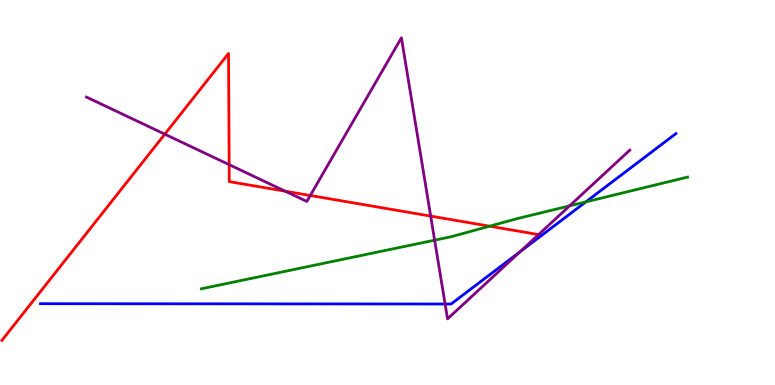[{'lines': ['blue', 'red'], 'intersections': []}, {'lines': ['green', 'red'], 'intersections': [{'x': 6.32, 'y': 4.12}]}, {'lines': ['purple', 'red'], 'intersections': [{'x': 2.13, 'y': 6.51}, {'x': 2.96, 'y': 5.72}, {'x': 3.68, 'y': 5.03}, {'x': 4.0, 'y': 4.92}, {'x': 5.56, 'y': 4.39}, {'x': 6.95, 'y': 3.91}]}, {'lines': ['blue', 'green'], 'intersections': [{'x': 7.56, 'y': 4.76}]}, {'lines': ['blue', 'purple'], 'intersections': [{'x': 5.74, 'y': 2.1}, {'x': 6.71, 'y': 3.46}]}, {'lines': ['green', 'purple'], 'intersections': [{'x': 5.61, 'y': 3.76}, {'x': 7.35, 'y': 4.65}]}]